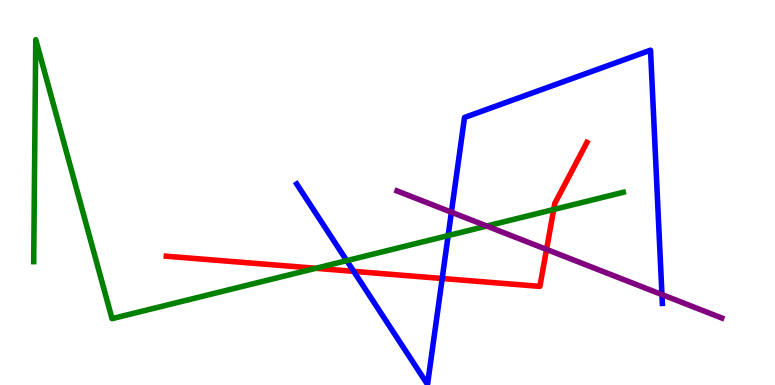[{'lines': ['blue', 'red'], 'intersections': [{'x': 4.56, 'y': 2.95}, {'x': 5.71, 'y': 2.77}]}, {'lines': ['green', 'red'], 'intersections': [{'x': 4.08, 'y': 3.03}, {'x': 7.14, 'y': 4.56}]}, {'lines': ['purple', 'red'], 'intersections': [{'x': 7.05, 'y': 3.52}]}, {'lines': ['blue', 'green'], 'intersections': [{'x': 4.47, 'y': 3.23}, {'x': 5.78, 'y': 3.88}]}, {'lines': ['blue', 'purple'], 'intersections': [{'x': 5.82, 'y': 4.49}, {'x': 8.54, 'y': 2.35}]}, {'lines': ['green', 'purple'], 'intersections': [{'x': 6.28, 'y': 4.13}]}]